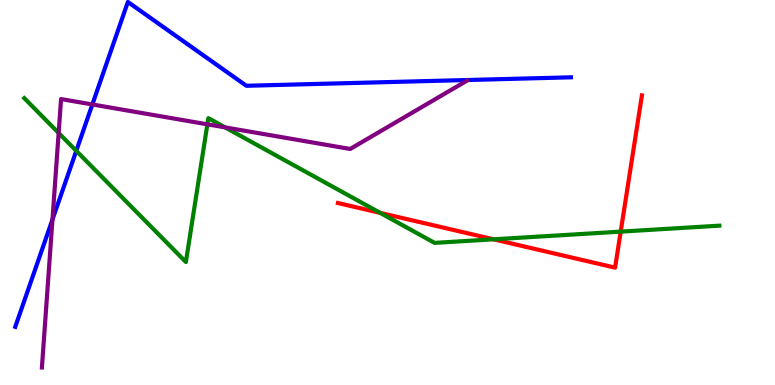[{'lines': ['blue', 'red'], 'intersections': []}, {'lines': ['green', 'red'], 'intersections': [{'x': 4.91, 'y': 4.47}, {'x': 6.37, 'y': 3.78}, {'x': 8.01, 'y': 3.98}]}, {'lines': ['purple', 'red'], 'intersections': []}, {'lines': ['blue', 'green'], 'intersections': [{'x': 0.984, 'y': 6.08}]}, {'lines': ['blue', 'purple'], 'intersections': [{'x': 0.677, 'y': 4.3}, {'x': 1.19, 'y': 7.29}]}, {'lines': ['green', 'purple'], 'intersections': [{'x': 0.757, 'y': 6.55}, {'x': 2.68, 'y': 6.77}, {'x': 2.91, 'y': 6.69}]}]